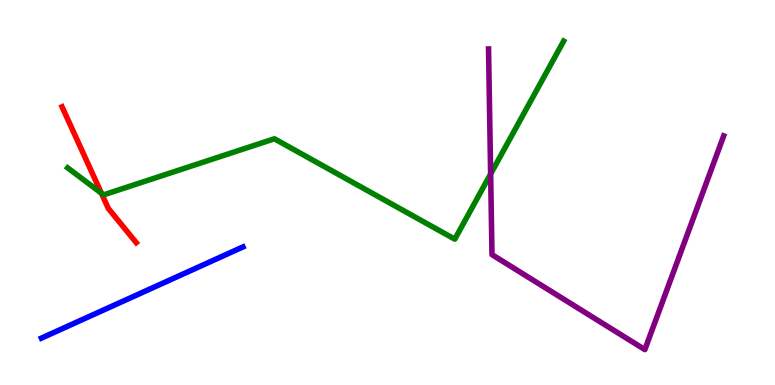[{'lines': ['blue', 'red'], 'intersections': []}, {'lines': ['green', 'red'], 'intersections': [{'x': 1.31, 'y': 4.98}]}, {'lines': ['purple', 'red'], 'intersections': []}, {'lines': ['blue', 'green'], 'intersections': []}, {'lines': ['blue', 'purple'], 'intersections': []}, {'lines': ['green', 'purple'], 'intersections': [{'x': 6.33, 'y': 5.48}]}]